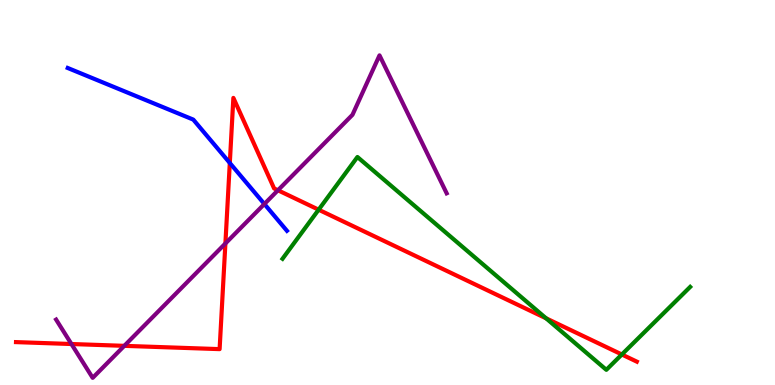[{'lines': ['blue', 'red'], 'intersections': [{'x': 2.97, 'y': 5.77}]}, {'lines': ['green', 'red'], 'intersections': [{'x': 4.11, 'y': 4.55}, {'x': 7.05, 'y': 1.73}, {'x': 8.02, 'y': 0.793}]}, {'lines': ['purple', 'red'], 'intersections': [{'x': 0.922, 'y': 1.06}, {'x': 1.6, 'y': 1.02}, {'x': 2.91, 'y': 3.68}, {'x': 3.59, 'y': 5.06}]}, {'lines': ['blue', 'green'], 'intersections': []}, {'lines': ['blue', 'purple'], 'intersections': [{'x': 3.41, 'y': 4.7}]}, {'lines': ['green', 'purple'], 'intersections': []}]